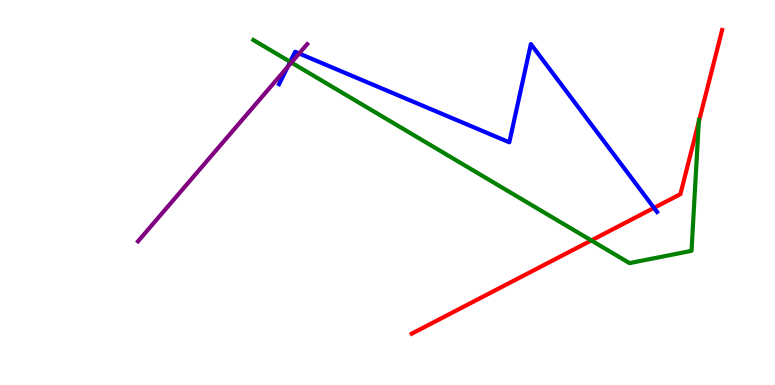[{'lines': ['blue', 'red'], 'intersections': [{'x': 8.44, 'y': 4.6}]}, {'lines': ['green', 'red'], 'intersections': [{'x': 7.63, 'y': 3.75}, {'x': 9.02, 'y': 6.84}]}, {'lines': ['purple', 'red'], 'intersections': []}, {'lines': ['blue', 'green'], 'intersections': [{'x': 3.74, 'y': 8.39}]}, {'lines': ['blue', 'purple'], 'intersections': [{'x': 3.71, 'y': 8.26}, {'x': 3.86, 'y': 8.61}]}, {'lines': ['green', 'purple'], 'intersections': [{'x': 3.76, 'y': 8.38}]}]